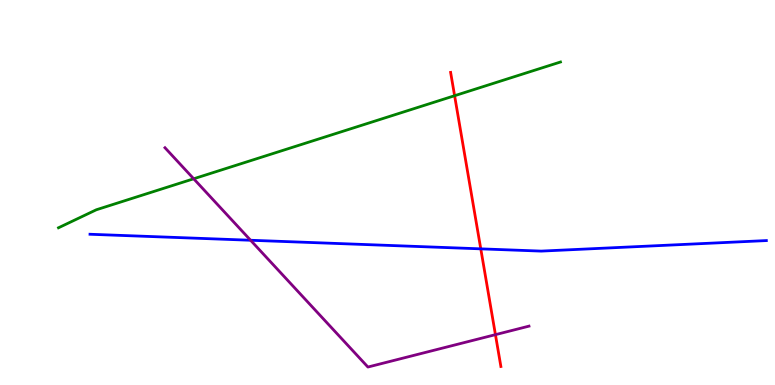[{'lines': ['blue', 'red'], 'intersections': [{'x': 6.2, 'y': 3.54}]}, {'lines': ['green', 'red'], 'intersections': [{'x': 5.87, 'y': 7.51}]}, {'lines': ['purple', 'red'], 'intersections': [{'x': 6.39, 'y': 1.31}]}, {'lines': ['blue', 'green'], 'intersections': []}, {'lines': ['blue', 'purple'], 'intersections': [{'x': 3.23, 'y': 3.76}]}, {'lines': ['green', 'purple'], 'intersections': [{'x': 2.5, 'y': 5.36}]}]